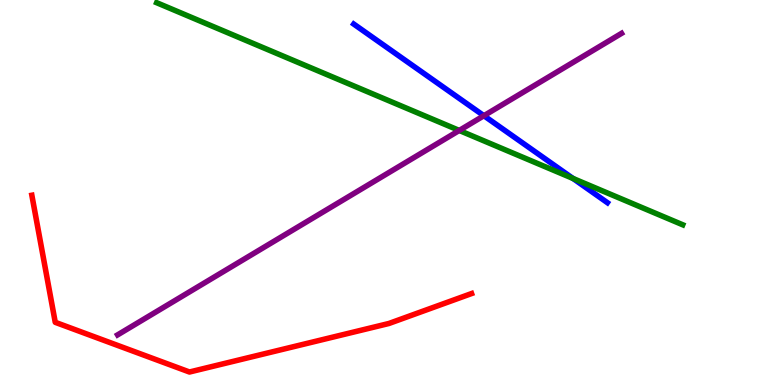[{'lines': ['blue', 'red'], 'intersections': []}, {'lines': ['green', 'red'], 'intersections': []}, {'lines': ['purple', 'red'], 'intersections': []}, {'lines': ['blue', 'green'], 'intersections': [{'x': 7.39, 'y': 5.36}]}, {'lines': ['blue', 'purple'], 'intersections': [{'x': 6.24, 'y': 6.99}]}, {'lines': ['green', 'purple'], 'intersections': [{'x': 5.93, 'y': 6.61}]}]